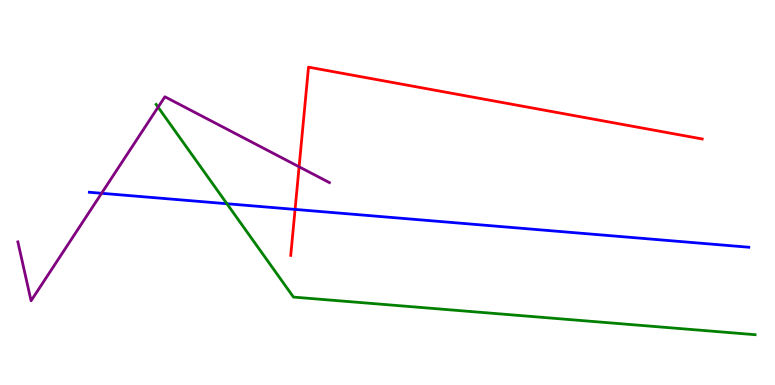[{'lines': ['blue', 'red'], 'intersections': [{'x': 3.81, 'y': 4.56}]}, {'lines': ['green', 'red'], 'intersections': []}, {'lines': ['purple', 'red'], 'intersections': [{'x': 3.86, 'y': 5.67}]}, {'lines': ['blue', 'green'], 'intersections': [{'x': 2.93, 'y': 4.71}]}, {'lines': ['blue', 'purple'], 'intersections': [{'x': 1.31, 'y': 4.98}]}, {'lines': ['green', 'purple'], 'intersections': [{'x': 2.04, 'y': 7.22}]}]